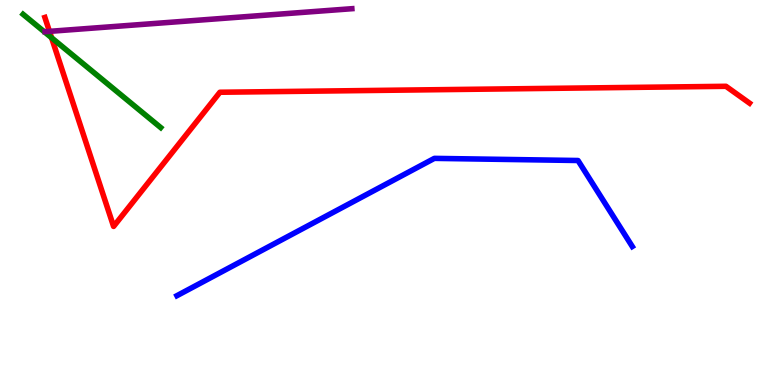[{'lines': ['blue', 'red'], 'intersections': []}, {'lines': ['green', 'red'], 'intersections': [{'x': 0.665, 'y': 9.02}]}, {'lines': ['purple', 'red'], 'intersections': [{'x': 0.638, 'y': 9.19}]}, {'lines': ['blue', 'green'], 'intersections': []}, {'lines': ['blue', 'purple'], 'intersections': []}, {'lines': ['green', 'purple'], 'intersections': []}]